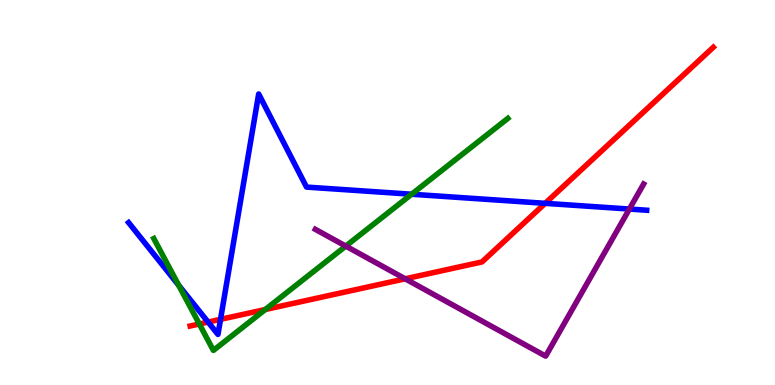[{'lines': ['blue', 'red'], 'intersections': [{'x': 2.69, 'y': 1.63}, {'x': 2.85, 'y': 1.71}, {'x': 7.03, 'y': 4.72}]}, {'lines': ['green', 'red'], 'intersections': [{'x': 2.57, 'y': 1.58}, {'x': 3.42, 'y': 1.96}]}, {'lines': ['purple', 'red'], 'intersections': [{'x': 5.23, 'y': 2.76}]}, {'lines': ['blue', 'green'], 'intersections': [{'x': 2.31, 'y': 2.59}, {'x': 5.31, 'y': 4.95}]}, {'lines': ['blue', 'purple'], 'intersections': [{'x': 8.12, 'y': 4.57}]}, {'lines': ['green', 'purple'], 'intersections': [{'x': 4.46, 'y': 3.61}]}]